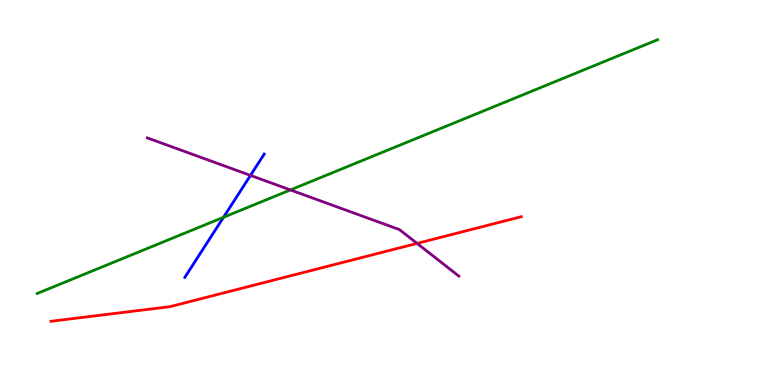[{'lines': ['blue', 'red'], 'intersections': []}, {'lines': ['green', 'red'], 'intersections': []}, {'lines': ['purple', 'red'], 'intersections': [{'x': 5.38, 'y': 3.68}]}, {'lines': ['blue', 'green'], 'intersections': [{'x': 2.88, 'y': 4.36}]}, {'lines': ['blue', 'purple'], 'intersections': [{'x': 3.23, 'y': 5.44}]}, {'lines': ['green', 'purple'], 'intersections': [{'x': 3.75, 'y': 5.07}]}]